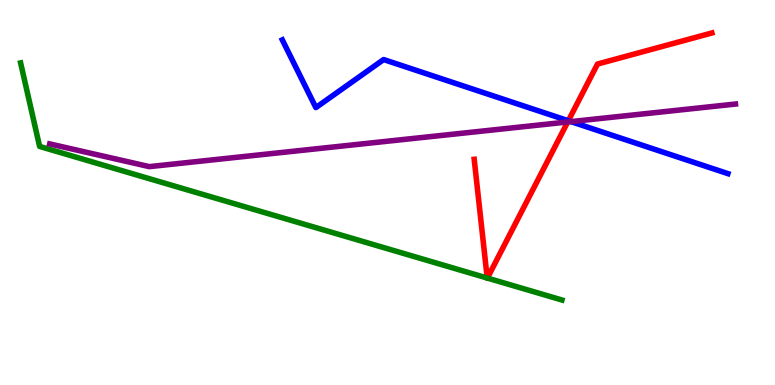[{'lines': ['blue', 'red'], 'intersections': [{'x': 7.33, 'y': 6.86}]}, {'lines': ['green', 'red'], 'intersections': [{'x': 6.29, 'y': 2.78}, {'x': 6.29, 'y': 2.78}]}, {'lines': ['purple', 'red'], 'intersections': [{'x': 7.33, 'y': 6.83}]}, {'lines': ['blue', 'green'], 'intersections': []}, {'lines': ['blue', 'purple'], 'intersections': [{'x': 7.37, 'y': 6.84}]}, {'lines': ['green', 'purple'], 'intersections': []}]